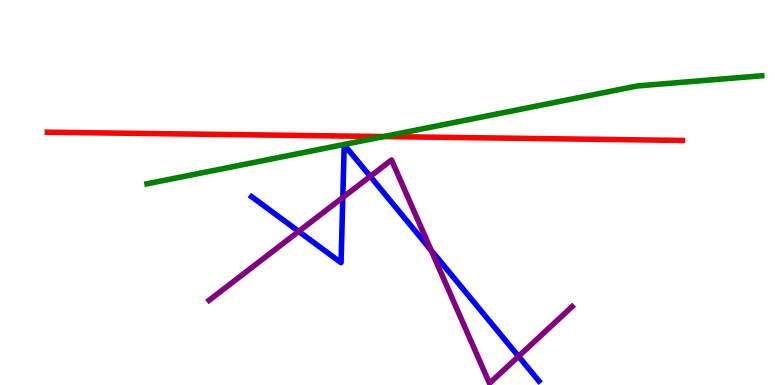[{'lines': ['blue', 'red'], 'intersections': []}, {'lines': ['green', 'red'], 'intersections': [{'x': 4.95, 'y': 6.45}]}, {'lines': ['purple', 'red'], 'intersections': []}, {'lines': ['blue', 'green'], 'intersections': []}, {'lines': ['blue', 'purple'], 'intersections': [{'x': 3.85, 'y': 3.99}, {'x': 4.42, 'y': 4.87}, {'x': 4.78, 'y': 5.42}, {'x': 5.56, 'y': 3.5}, {'x': 6.69, 'y': 0.745}]}, {'lines': ['green', 'purple'], 'intersections': []}]